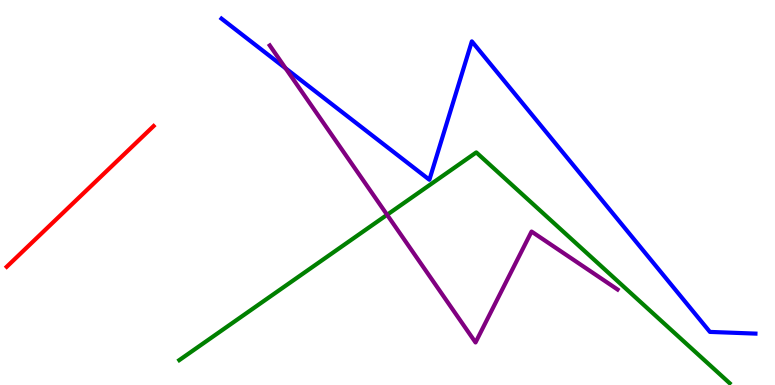[{'lines': ['blue', 'red'], 'intersections': []}, {'lines': ['green', 'red'], 'intersections': []}, {'lines': ['purple', 'red'], 'intersections': []}, {'lines': ['blue', 'green'], 'intersections': []}, {'lines': ['blue', 'purple'], 'intersections': [{'x': 3.69, 'y': 8.23}]}, {'lines': ['green', 'purple'], 'intersections': [{'x': 4.99, 'y': 4.42}]}]